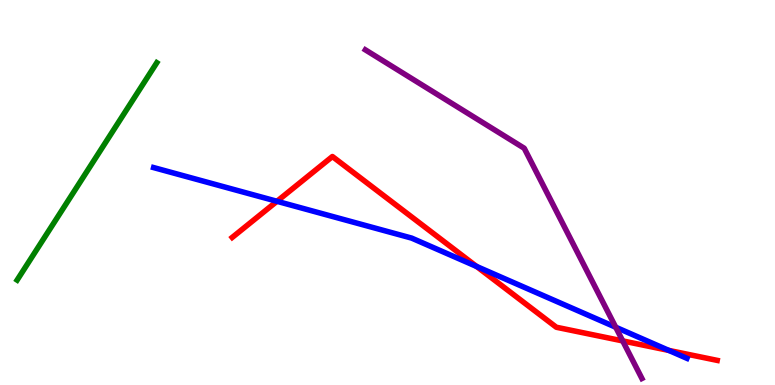[{'lines': ['blue', 'red'], 'intersections': [{'x': 3.57, 'y': 4.77}, {'x': 6.15, 'y': 3.08}, {'x': 8.63, 'y': 0.898}]}, {'lines': ['green', 'red'], 'intersections': []}, {'lines': ['purple', 'red'], 'intersections': [{'x': 8.04, 'y': 1.14}]}, {'lines': ['blue', 'green'], 'intersections': []}, {'lines': ['blue', 'purple'], 'intersections': [{'x': 7.94, 'y': 1.5}]}, {'lines': ['green', 'purple'], 'intersections': []}]